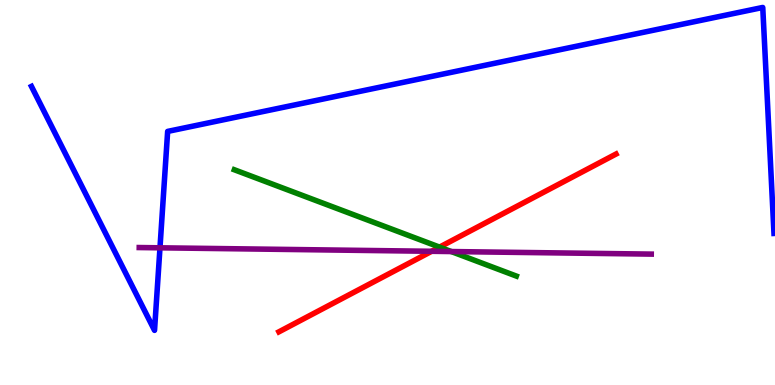[{'lines': ['blue', 'red'], 'intersections': []}, {'lines': ['green', 'red'], 'intersections': [{'x': 5.67, 'y': 3.58}]}, {'lines': ['purple', 'red'], 'intersections': [{'x': 5.57, 'y': 3.47}]}, {'lines': ['blue', 'green'], 'intersections': []}, {'lines': ['blue', 'purple'], 'intersections': [{'x': 2.06, 'y': 3.56}]}, {'lines': ['green', 'purple'], 'intersections': [{'x': 5.82, 'y': 3.47}]}]